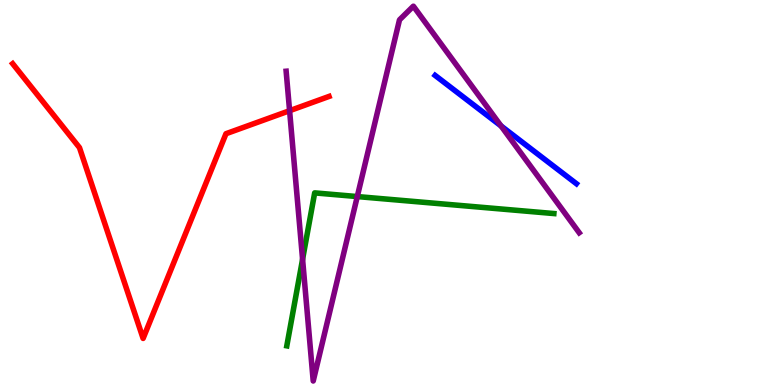[{'lines': ['blue', 'red'], 'intersections': []}, {'lines': ['green', 'red'], 'intersections': []}, {'lines': ['purple', 'red'], 'intersections': [{'x': 3.74, 'y': 7.12}]}, {'lines': ['blue', 'green'], 'intersections': []}, {'lines': ['blue', 'purple'], 'intersections': [{'x': 6.46, 'y': 6.73}]}, {'lines': ['green', 'purple'], 'intersections': [{'x': 3.9, 'y': 3.26}, {'x': 4.61, 'y': 4.89}]}]